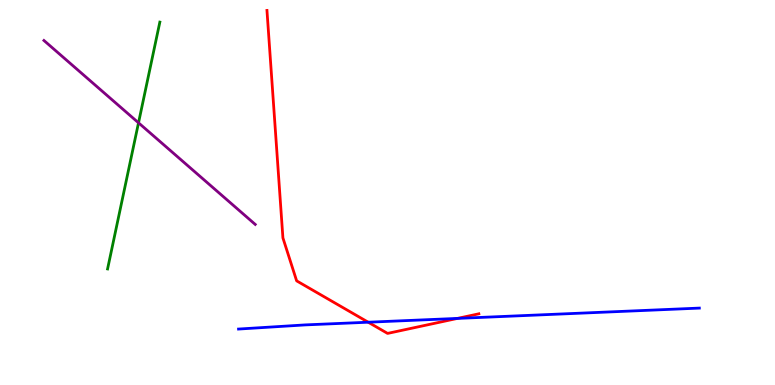[{'lines': ['blue', 'red'], 'intersections': [{'x': 4.75, 'y': 1.63}, {'x': 5.9, 'y': 1.73}]}, {'lines': ['green', 'red'], 'intersections': []}, {'lines': ['purple', 'red'], 'intersections': []}, {'lines': ['blue', 'green'], 'intersections': []}, {'lines': ['blue', 'purple'], 'intersections': []}, {'lines': ['green', 'purple'], 'intersections': [{'x': 1.79, 'y': 6.81}]}]